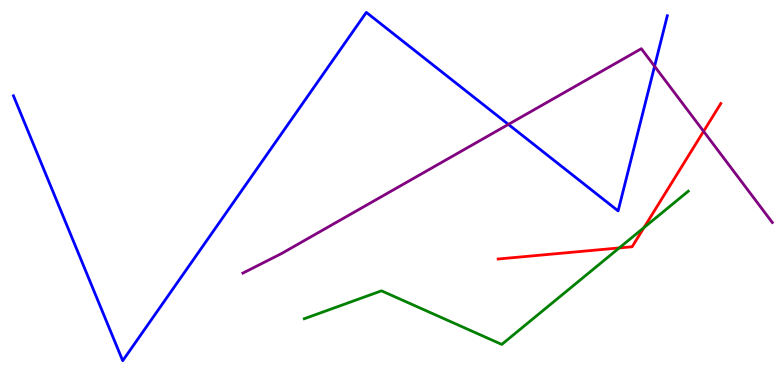[{'lines': ['blue', 'red'], 'intersections': []}, {'lines': ['green', 'red'], 'intersections': [{'x': 7.99, 'y': 3.56}, {'x': 8.31, 'y': 4.09}]}, {'lines': ['purple', 'red'], 'intersections': [{'x': 9.08, 'y': 6.59}]}, {'lines': ['blue', 'green'], 'intersections': []}, {'lines': ['blue', 'purple'], 'intersections': [{'x': 6.56, 'y': 6.77}, {'x': 8.45, 'y': 8.28}]}, {'lines': ['green', 'purple'], 'intersections': []}]